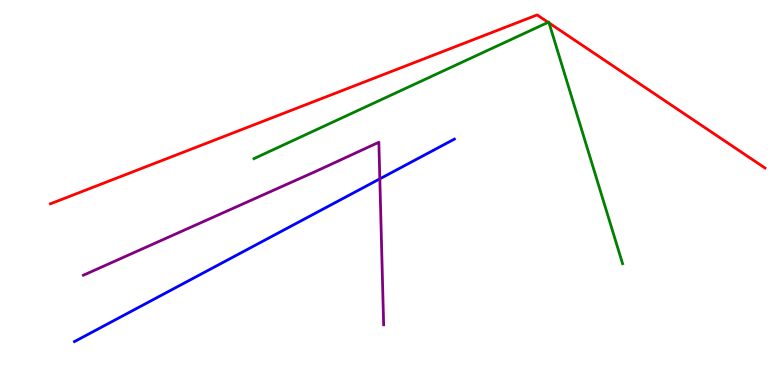[{'lines': ['blue', 'red'], 'intersections': []}, {'lines': ['green', 'red'], 'intersections': [{'x': 7.07, 'y': 9.42}, {'x': 7.08, 'y': 9.4}]}, {'lines': ['purple', 'red'], 'intersections': []}, {'lines': ['blue', 'green'], 'intersections': []}, {'lines': ['blue', 'purple'], 'intersections': [{'x': 4.9, 'y': 5.35}]}, {'lines': ['green', 'purple'], 'intersections': []}]